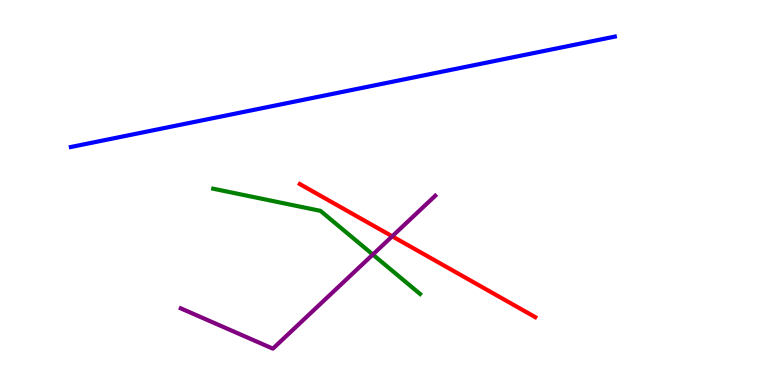[{'lines': ['blue', 'red'], 'intersections': []}, {'lines': ['green', 'red'], 'intersections': []}, {'lines': ['purple', 'red'], 'intersections': [{'x': 5.06, 'y': 3.86}]}, {'lines': ['blue', 'green'], 'intersections': []}, {'lines': ['blue', 'purple'], 'intersections': []}, {'lines': ['green', 'purple'], 'intersections': [{'x': 4.81, 'y': 3.39}]}]